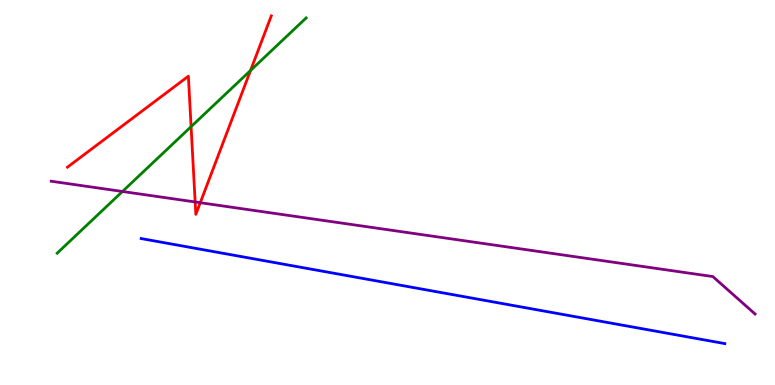[{'lines': ['blue', 'red'], 'intersections': []}, {'lines': ['green', 'red'], 'intersections': [{'x': 2.47, 'y': 6.71}, {'x': 3.23, 'y': 8.17}]}, {'lines': ['purple', 'red'], 'intersections': [{'x': 2.52, 'y': 4.75}, {'x': 2.58, 'y': 4.73}]}, {'lines': ['blue', 'green'], 'intersections': []}, {'lines': ['blue', 'purple'], 'intersections': []}, {'lines': ['green', 'purple'], 'intersections': [{'x': 1.58, 'y': 5.03}]}]